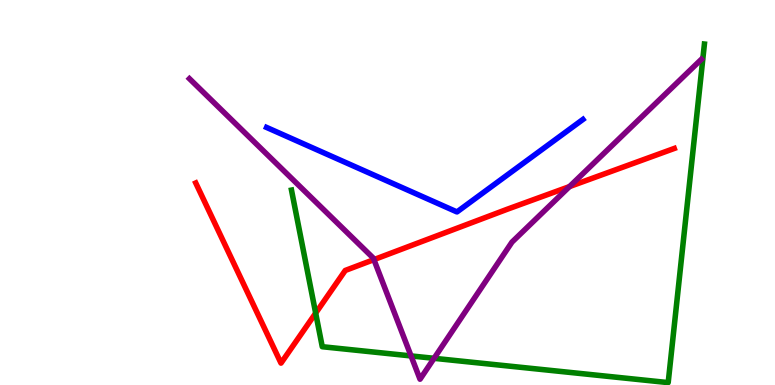[{'lines': ['blue', 'red'], 'intersections': []}, {'lines': ['green', 'red'], 'intersections': [{'x': 4.07, 'y': 1.87}]}, {'lines': ['purple', 'red'], 'intersections': [{'x': 4.82, 'y': 3.26}, {'x': 7.35, 'y': 5.15}]}, {'lines': ['blue', 'green'], 'intersections': []}, {'lines': ['blue', 'purple'], 'intersections': []}, {'lines': ['green', 'purple'], 'intersections': [{'x': 5.3, 'y': 0.755}, {'x': 5.6, 'y': 0.693}]}]